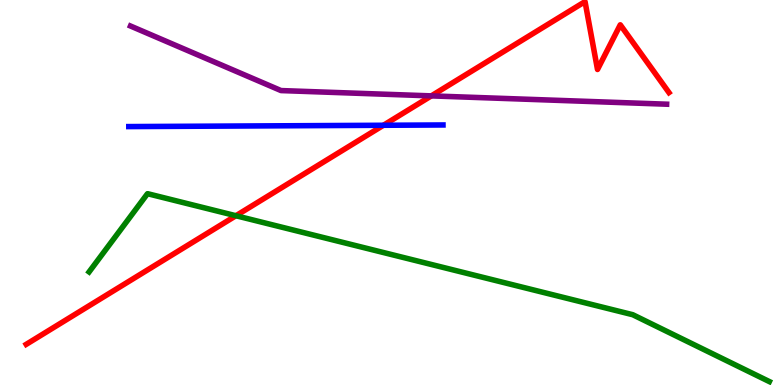[{'lines': ['blue', 'red'], 'intersections': [{'x': 4.95, 'y': 6.75}]}, {'lines': ['green', 'red'], 'intersections': [{'x': 3.04, 'y': 4.4}]}, {'lines': ['purple', 'red'], 'intersections': [{'x': 5.57, 'y': 7.51}]}, {'lines': ['blue', 'green'], 'intersections': []}, {'lines': ['blue', 'purple'], 'intersections': []}, {'lines': ['green', 'purple'], 'intersections': []}]